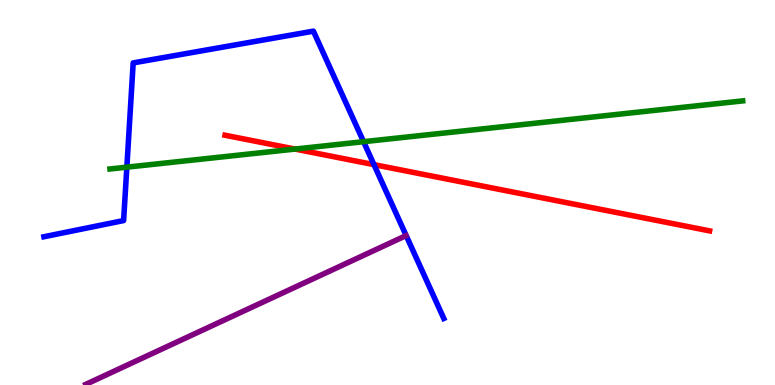[{'lines': ['blue', 'red'], 'intersections': [{'x': 4.83, 'y': 5.72}]}, {'lines': ['green', 'red'], 'intersections': [{'x': 3.81, 'y': 6.13}]}, {'lines': ['purple', 'red'], 'intersections': []}, {'lines': ['blue', 'green'], 'intersections': [{'x': 1.64, 'y': 5.66}, {'x': 4.69, 'y': 6.32}]}, {'lines': ['blue', 'purple'], 'intersections': []}, {'lines': ['green', 'purple'], 'intersections': []}]